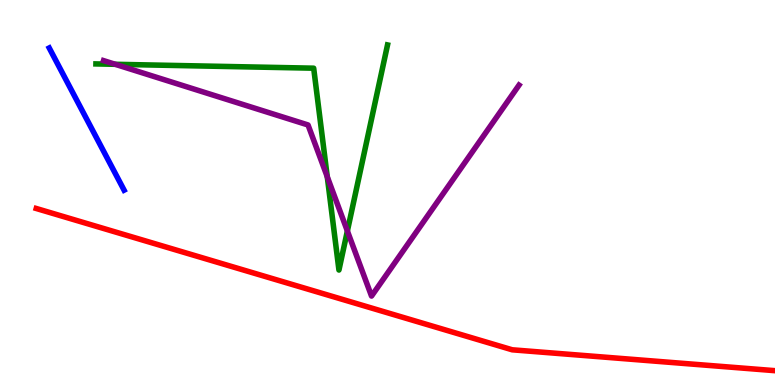[{'lines': ['blue', 'red'], 'intersections': []}, {'lines': ['green', 'red'], 'intersections': []}, {'lines': ['purple', 'red'], 'intersections': []}, {'lines': ['blue', 'green'], 'intersections': []}, {'lines': ['blue', 'purple'], 'intersections': []}, {'lines': ['green', 'purple'], 'intersections': [{'x': 1.49, 'y': 8.33}, {'x': 4.22, 'y': 5.41}, {'x': 4.48, 'y': 4.0}]}]